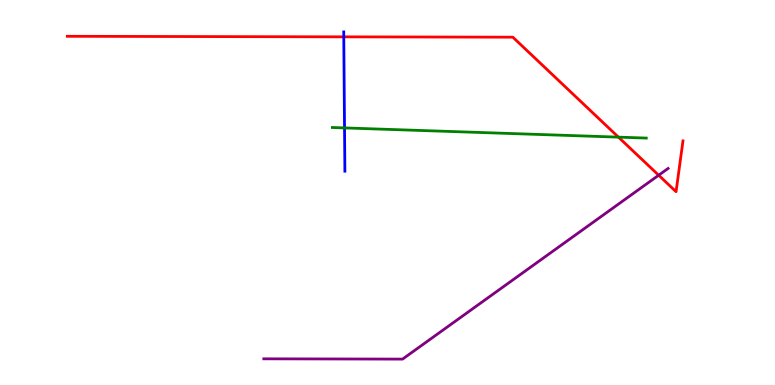[{'lines': ['blue', 'red'], 'intersections': [{'x': 4.44, 'y': 9.04}]}, {'lines': ['green', 'red'], 'intersections': [{'x': 7.98, 'y': 6.44}]}, {'lines': ['purple', 'red'], 'intersections': [{'x': 8.5, 'y': 5.45}]}, {'lines': ['blue', 'green'], 'intersections': [{'x': 4.45, 'y': 6.68}]}, {'lines': ['blue', 'purple'], 'intersections': []}, {'lines': ['green', 'purple'], 'intersections': []}]